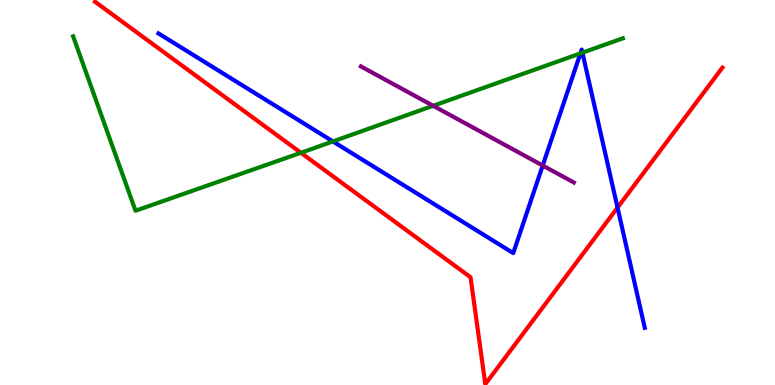[{'lines': ['blue', 'red'], 'intersections': [{'x': 7.97, 'y': 4.61}]}, {'lines': ['green', 'red'], 'intersections': [{'x': 3.88, 'y': 6.03}]}, {'lines': ['purple', 'red'], 'intersections': []}, {'lines': ['blue', 'green'], 'intersections': [{'x': 4.3, 'y': 6.33}, {'x': 7.49, 'y': 8.61}, {'x': 7.52, 'y': 8.63}]}, {'lines': ['blue', 'purple'], 'intersections': [{'x': 7.0, 'y': 5.7}]}, {'lines': ['green', 'purple'], 'intersections': [{'x': 5.59, 'y': 7.25}]}]